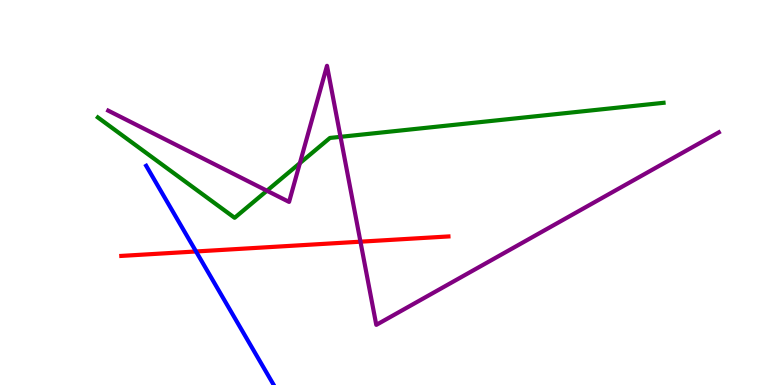[{'lines': ['blue', 'red'], 'intersections': [{'x': 2.53, 'y': 3.47}]}, {'lines': ['green', 'red'], 'intersections': []}, {'lines': ['purple', 'red'], 'intersections': [{'x': 4.65, 'y': 3.72}]}, {'lines': ['blue', 'green'], 'intersections': []}, {'lines': ['blue', 'purple'], 'intersections': []}, {'lines': ['green', 'purple'], 'intersections': [{'x': 3.44, 'y': 5.05}, {'x': 3.87, 'y': 5.76}, {'x': 4.39, 'y': 6.45}]}]